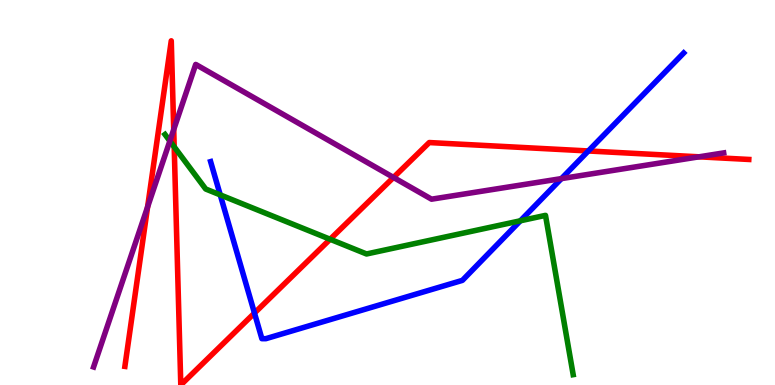[{'lines': ['blue', 'red'], 'intersections': [{'x': 3.28, 'y': 1.87}, {'x': 7.59, 'y': 6.08}]}, {'lines': ['green', 'red'], 'intersections': [{'x': 2.25, 'y': 6.19}, {'x': 4.26, 'y': 3.79}]}, {'lines': ['purple', 'red'], 'intersections': [{'x': 1.9, 'y': 4.63}, {'x': 2.24, 'y': 6.64}, {'x': 5.08, 'y': 5.39}, {'x': 9.02, 'y': 5.93}]}, {'lines': ['blue', 'green'], 'intersections': [{'x': 2.84, 'y': 4.94}, {'x': 6.71, 'y': 4.27}]}, {'lines': ['blue', 'purple'], 'intersections': [{'x': 7.24, 'y': 5.36}]}, {'lines': ['green', 'purple'], 'intersections': [{'x': 2.19, 'y': 6.34}]}]